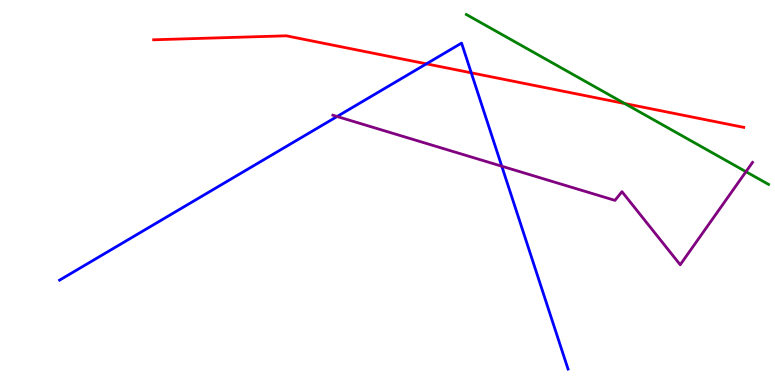[{'lines': ['blue', 'red'], 'intersections': [{'x': 5.5, 'y': 8.34}, {'x': 6.08, 'y': 8.11}]}, {'lines': ['green', 'red'], 'intersections': [{'x': 8.06, 'y': 7.31}]}, {'lines': ['purple', 'red'], 'intersections': []}, {'lines': ['blue', 'green'], 'intersections': []}, {'lines': ['blue', 'purple'], 'intersections': [{'x': 4.35, 'y': 6.97}, {'x': 6.47, 'y': 5.68}]}, {'lines': ['green', 'purple'], 'intersections': [{'x': 9.63, 'y': 5.54}]}]